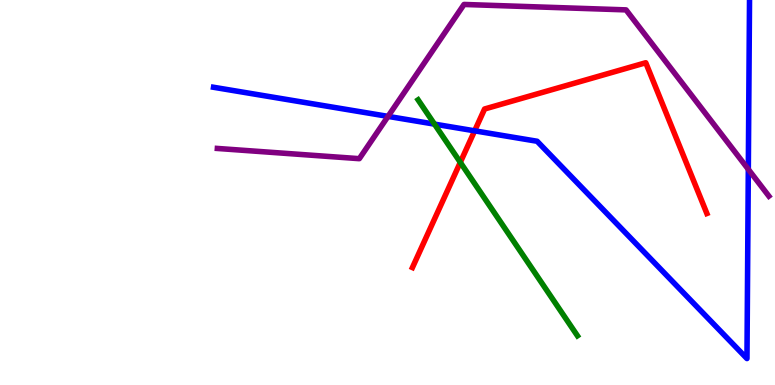[{'lines': ['blue', 'red'], 'intersections': [{'x': 6.12, 'y': 6.6}]}, {'lines': ['green', 'red'], 'intersections': [{'x': 5.94, 'y': 5.78}]}, {'lines': ['purple', 'red'], 'intersections': []}, {'lines': ['blue', 'green'], 'intersections': [{'x': 5.61, 'y': 6.78}]}, {'lines': ['blue', 'purple'], 'intersections': [{'x': 5.01, 'y': 6.98}, {'x': 9.66, 'y': 5.6}]}, {'lines': ['green', 'purple'], 'intersections': []}]